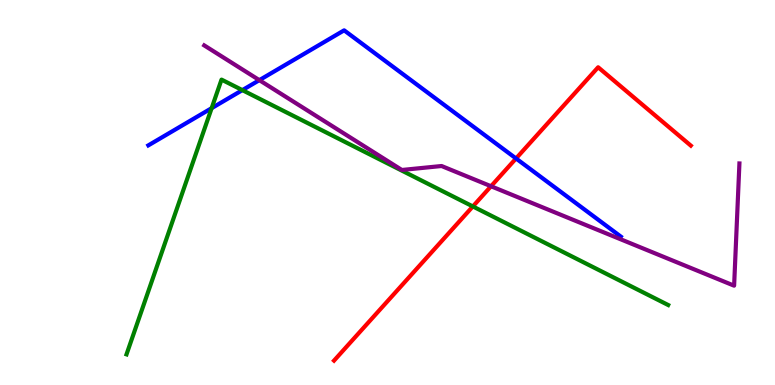[{'lines': ['blue', 'red'], 'intersections': [{'x': 6.66, 'y': 5.88}]}, {'lines': ['green', 'red'], 'intersections': [{'x': 6.1, 'y': 4.64}]}, {'lines': ['purple', 'red'], 'intersections': [{'x': 6.34, 'y': 5.16}]}, {'lines': ['blue', 'green'], 'intersections': [{'x': 2.73, 'y': 7.19}, {'x': 3.13, 'y': 7.66}]}, {'lines': ['blue', 'purple'], 'intersections': [{'x': 3.35, 'y': 7.92}]}, {'lines': ['green', 'purple'], 'intersections': []}]